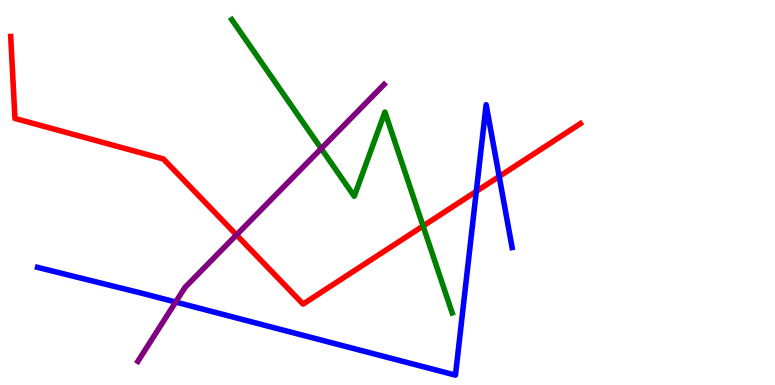[{'lines': ['blue', 'red'], 'intersections': [{'x': 6.15, 'y': 5.03}, {'x': 6.44, 'y': 5.42}]}, {'lines': ['green', 'red'], 'intersections': [{'x': 5.46, 'y': 4.13}]}, {'lines': ['purple', 'red'], 'intersections': [{'x': 3.05, 'y': 3.9}]}, {'lines': ['blue', 'green'], 'intersections': []}, {'lines': ['blue', 'purple'], 'intersections': [{'x': 2.27, 'y': 2.15}]}, {'lines': ['green', 'purple'], 'intersections': [{'x': 4.14, 'y': 6.14}]}]